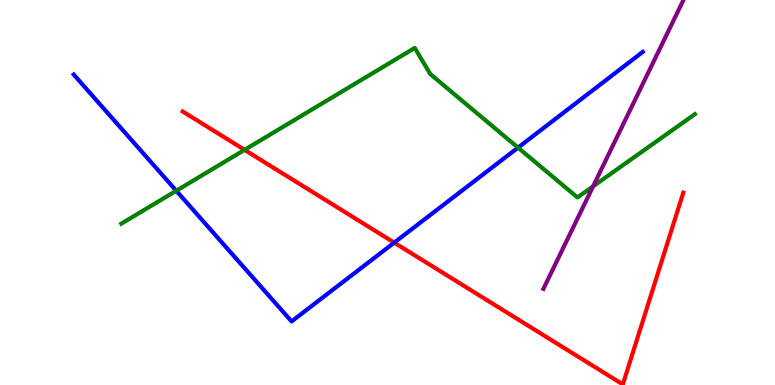[{'lines': ['blue', 'red'], 'intersections': [{'x': 5.09, 'y': 3.7}]}, {'lines': ['green', 'red'], 'intersections': [{'x': 3.16, 'y': 6.11}]}, {'lines': ['purple', 'red'], 'intersections': []}, {'lines': ['blue', 'green'], 'intersections': [{'x': 2.27, 'y': 5.05}, {'x': 6.68, 'y': 6.17}]}, {'lines': ['blue', 'purple'], 'intersections': []}, {'lines': ['green', 'purple'], 'intersections': [{'x': 7.65, 'y': 5.16}]}]